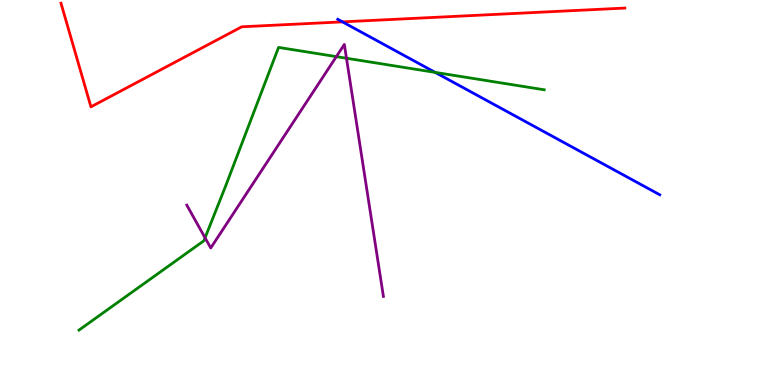[{'lines': ['blue', 'red'], 'intersections': [{'x': 4.42, 'y': 9.43}]}, {'lines': ['green', 'red'], 'intersections': []}, {'lines': ['purple', 'red'], 'intersections': []}, {'lines': ['blue', 'green'], 'intersections': [{'x': 5.62, 'y': 8.12}]}, {'lines': ['blue', 'purple'], 'intersections': []}, {'lines': ['green', 'purple'], 'intersections': [{'x': 2.65, 'y': 3.82}, {'x': 4.34, 'y': 8.53}, {'x': 4.47, 'y': 8.49}]}]